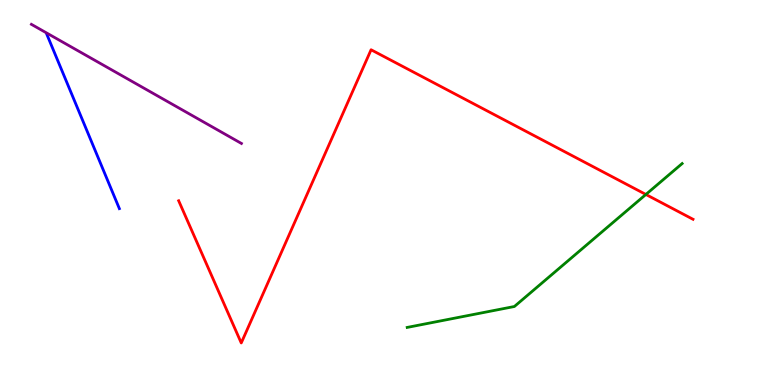[{'lines': ['blue', 'red'], 'intersections': []}, {'lines': ['green', 'red'], 'intersections': [{'x': 8.33, 'y': 4.95}]}, {'lines': ['purple', 'red'], 'intersections': []}, {'lines': ['blue', 'green'], 'intersections': []}, {'lines': ['blue', 'purple'], 'intersections': []}, {'lines': ['green', 'purple'], 'intersections': []}]